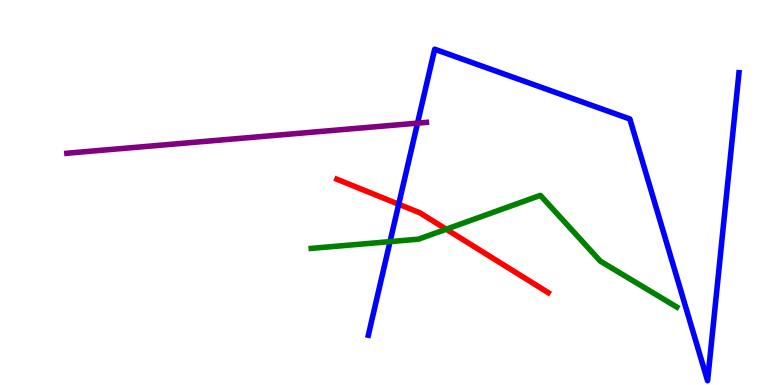[{'lines': ['blue', 'red'], 'intersections': [{'x': 5.14, 'y': 4.69}]}, {'lines': ['green', 'red'], 'intersections': [{'x': 5.76, 'y': 4.05}]}, {'lines': ['purple', 'red'], 'intersections': []}, {'lines': ['blue', 'green'], 'intersections': [{'x': 5.03, 'y': 3.72}]}, {'lines': ['blue', 'purple'], 'intersections': [{'x': 5.39, 'y': 6.8}]}, {'lines': ['green', 'purple'], 'intersections': []}]